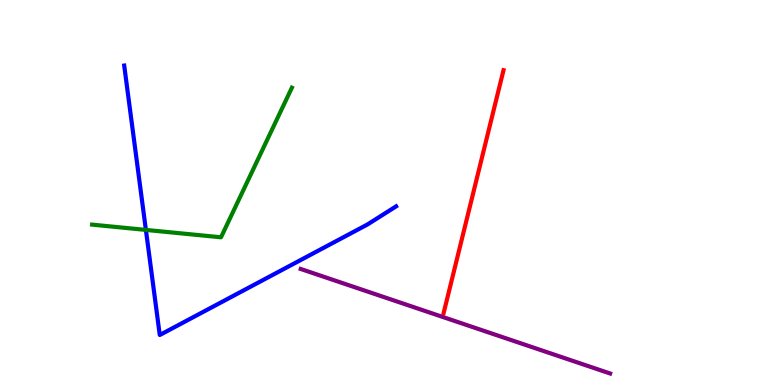[{'lines': ['blue', 'red'], 'intersections': []}, {'lines': ['green', 'red'], 'intersections': []}, {'lines': ['purple', 'red'], 'intersections': []}, {'lines': ['blue', 'green'], 'intersections': [{'x': 1.88, 'y': 4.03}]}, {'lines': ['blue', 'purple'], 'intersections': []}, {'lines': ['green', 'purple'], 'intersections': []}]